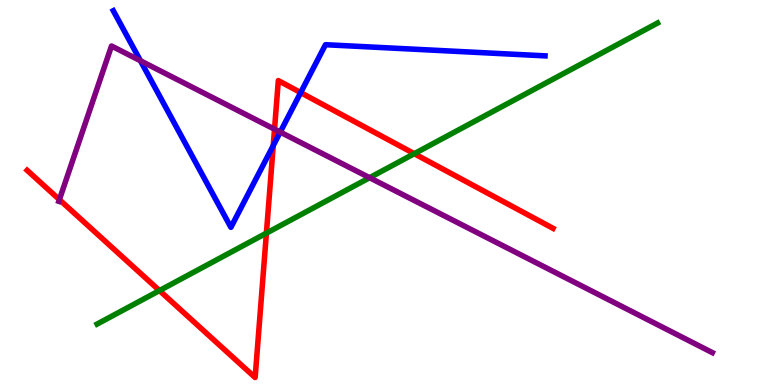[{'lines': ['blue', 'red'], 'intersections': [{'x': 3.53, 'y': 6.22}, {'x': 3.88, 'y': 7.59}]}, {'lines': ['green', 'red'], 'intersections': [{'x': 2.06, 'y': 2.45}, {'x': 3.44, 'y': 3.94}, {'x': 5.35, 'y': 6.01}]}, {'lines': ['purple', 'red'], 'intersections': [{'x': 0.766, 'y': 4.81}, {'x': 3.54, 'y': 6.64}]}, {'lines': ['blue', 'green'], 'intersections': []}, {'lines': ['blue', 'purple'], 'intersections': [{'x': 1.81, 'y': 8.42}, {'x': 3.62, 'y': 6.57}]}, {'lines': ['green', 'purple'], 'intersections': [{'x': 4.77, 'y': 5.38}]}]